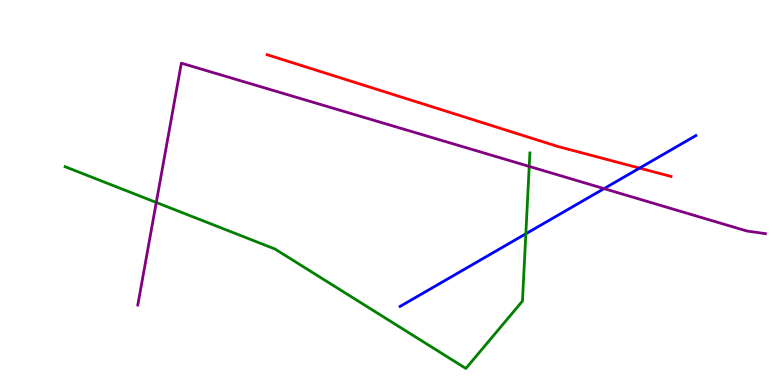[{'lines': ['blue', 'red'], 'intersections': [{'x': 8.25, 'y': 5.63}]}, {'lines': ['green', 'red'], 'intersections': []}, {'lines': ['purple', 'red'], 'intersections': []}, {'lines': ['blue', 'green'], 'intersections': [{'x': 6.79, 'y': 3.93}]}, {'lines': ['blue', 'purple'], 'intersections': [{'x': 7.79, 'y': 5.1}]}, {'lines': ['green', 'purple'], 'intersections': [{'x': 2.02, 'y': 4.74}, {'x': 6.83, 'y': 5.68}]}]